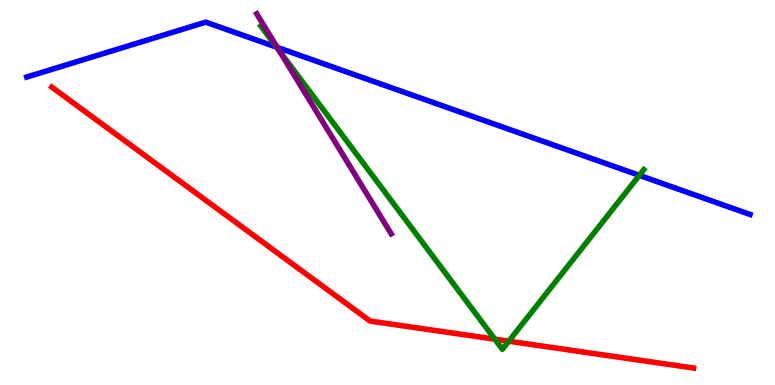[{'lines': ['blue', 'red'], 'intersections': []}, {'lines': ['green', 'red'], 'intersections': [{'x': 6.38, 'y': 1.19}, {'x': 6.56, 'y': 1.14}]}, {'lines': ['purple', 'red'], 'intersections': []}, {'lines': ['blue', 'green'], 'intersections': [{'x': 3.57, 'y': 8.77}, {'x': 8.25, 'y': 5.45}]}, {'lines': ['blue', 'purple'], 'intersections': [{'x': 3.58, 'y': 8.77}]}, {'lines': ['green', 'purple'], 'intersections': [{'x': 3.6, 'y': 8.68}]}]